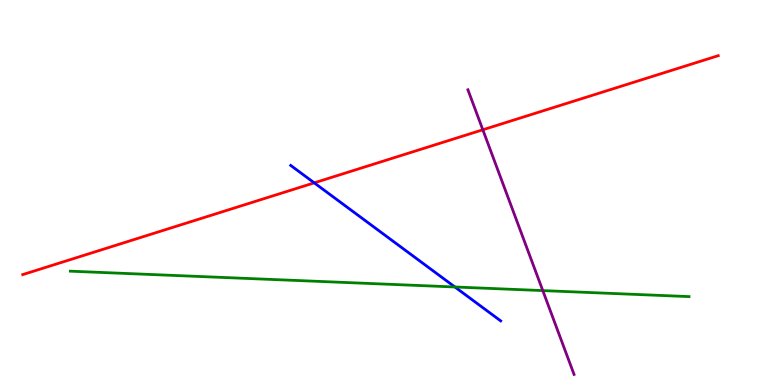[{'lines': ['blue', 'red'], 'intersections': [{'x': 4.05, 'y': 5.25}]}, {'lines': ['green', 'red'], 'intersections': []}, {'lines': ['purple', 'red'], 'intersections': [{'x': 6.23, 'y': 6.63}]}, {'lines': ['blue', 'green'], 'intersections': [{'x': 5.87, 'y': 2.55}]}, {'lines': ['blue', 'purple'], 'intersections': []}, {'lines': ['green', 'purple'], 'intersections': [{'x': 7.0, 'y': 2.45}]}]